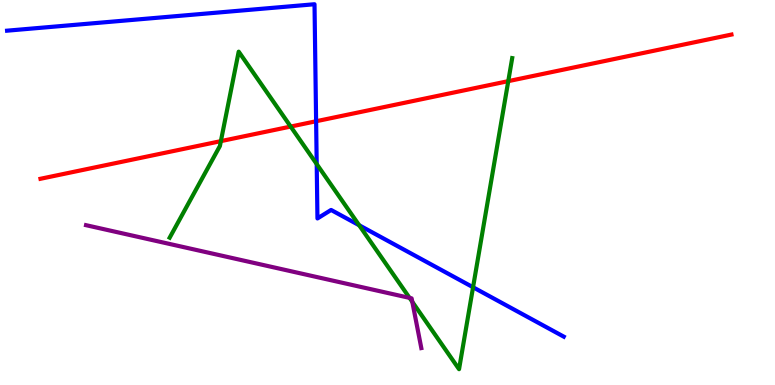[{'lines': ['blue', 'red'], 'intersections': [{'x': 4.08, 'y': 6.85}]}, {'lines': ['green', 'red'], 'intersections': [{'x': 2.85, 'y': 6.33}, {'x': 3.75, 'y': 6.71}, {'x': 6.56, 'y': 7.89}]}, {'lines': ['purple', 'red'], 'intersections': []}, {'lines': ['blue', 'green'], 'intersections': [{'x': 4.09, 'y': 5.74}, {'x': 4.63, 'y': 4.15}, {'x': 6.1, 'y': 2.54}]}, {'lines': ['blue', 'purple'], 'intersections': []}, {'lines': ['green', 'purple'], 'intersections': [{'x': 5.28, 'y': 2.26}, {'x': 5.32, 'y': 2.16}]}]